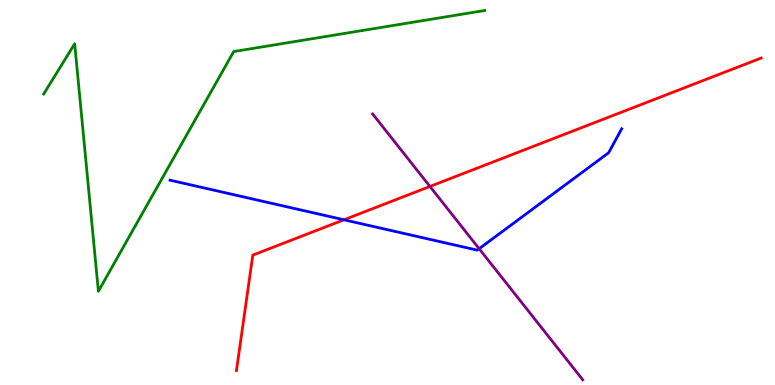[{'lines': ['blue', 'red'], 'intersections': [{'x': 4.44, 'y': 4.29}]}, {'lines': ['green', 'red'], 'intersections': []}, {'lines': ['purple', 'red'], 'intersections': [{'x': 5.55, 'y': 5.16}]}, {'lines': ['blue', 'green'], 'intersections': []}, {'lines': ['blue', 'purple'], 'intersections': [{'x': 6.18, 'y': 3.54}]}, {'lines': ['green', 'purple'], 'intersections': []}]